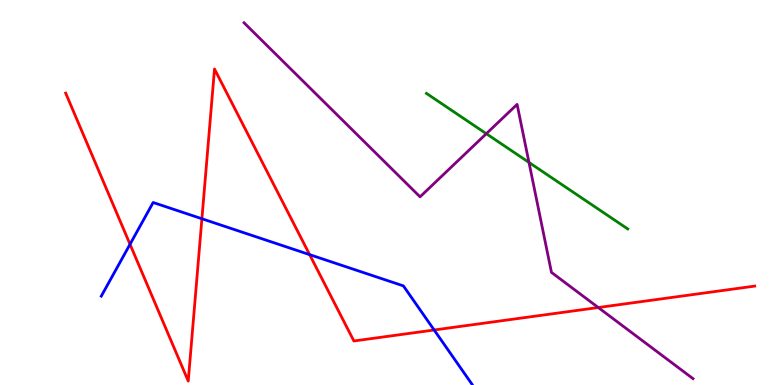[{'lines': ['blue', 'red'], 'intersections': [{'x': 1.68, 'y': 3.66}, {'x': 2.61, 'y': 4.32}, {'x': 4.0, 'y': 3.39}, {'x': 5.6, 'y': 1.43}]}, {'lines': ['green', 'red'], 'intersections': []}, {'lines': ['purple', 'red'], 'intersections': [{'x': 7.72, 'y': 2.01}]}, {'lines': ['blue', 'green'], 'intersections': []}, {'lines': ['blue', 'purple'], 'intersections': []}, {'lines': ['green', 'purple'], 'intersections': [{'x': 6.28, 'y': 6.53}, {'x': 6.83, 'y': 5.78}]}]